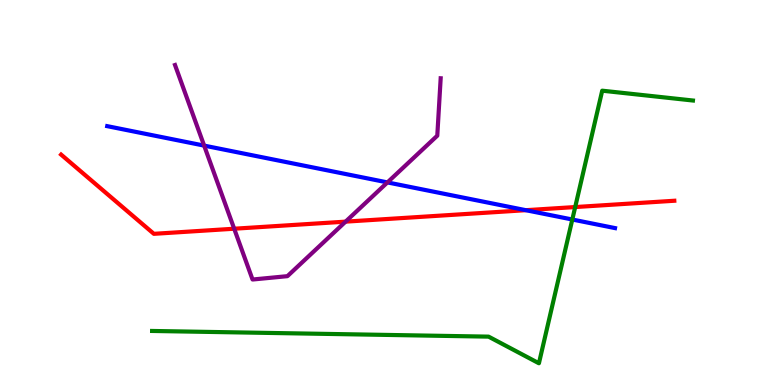[{'lines': ['blue', 'red'], 'intersections': [{'x': 6.78, 'y': 4.54}]}, {'lines': ['green', 'red'], 'intersections': [{'x': 7.42, 'y': 4.62}]}, {'lines': ['purple', 'red'], 'intersections': [{'x': 3.02, 'y': 4.06}, {'x': 4.46, 'y': 4.24}]}, {'lines': ['blue', 'green'], 'intersections': [{'x': 7.38, 'y': 4.3}]}, {'lines': ['blue', 'purple'], 'intersections': [{'x': 2.63, 'y': 6.22}, {'x': 5.0, 'y': 5.26}]}, {'lines': ['green', 'purple'], 'intersections': []}]